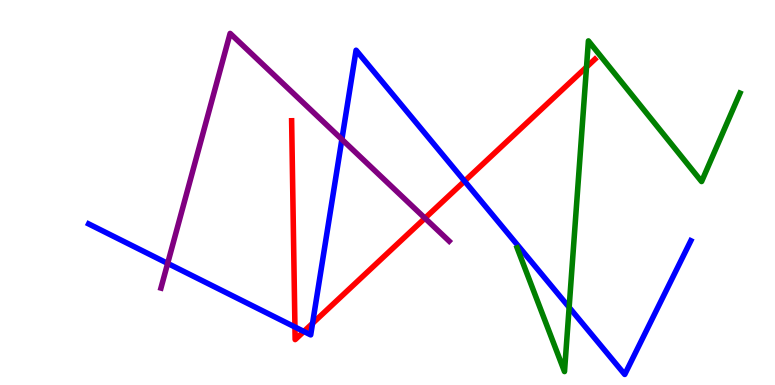[{'lines': ['blue', 'red'], 'intersections': [{'x': 3.81, 'y': 1.51}, {'x': 3.92, 'y': 1.39}, {'x': 4.03, 'y': 1.6}, {'x': 5.99, 'y': 5.3}]}, {'lines': ['green', 'red'], 'intersections': [{'x': 7.57, 'y': 8.26}]}, {'lines': ['purple', 'red'], 'intersections': [{'x': 5.48, 'y': 4.33}]}, {'lines': ['blue', 'green'], 'intersections': [{'x': 7.34, 'y': 2.02}]}, {'lines': ['blue', 'purple'], 'intersections': [{'x': 2.16, 'y': 3.16}, {'x': 4.41, 'y': 6.38}]}, {'lines': ['green', 'purple'], 'intersections': []}]